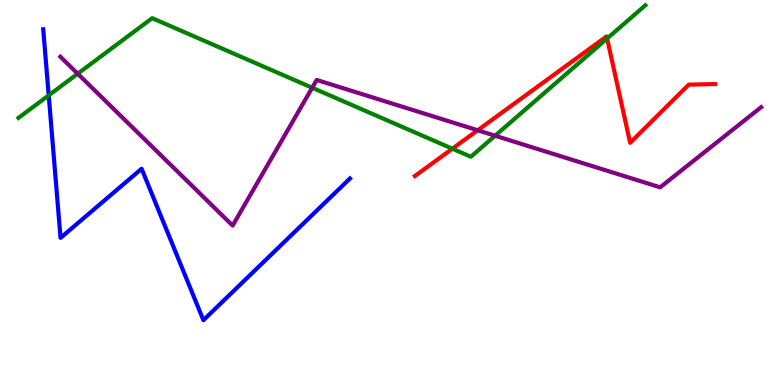[{'lines': ['blue', 'red'], 'intersections': []}, {'lines': ['green', 'red'], 'intersections': [{'x': 5.84, 'y': 6.14}, {'x': 7.83, 'y': 9.0}]}, {'lines': ['purple', 'red'], 'intersections': [{'x': 6.16, 'y': 6.62}]}, {'lines': ['blue', 'green'], 'intersections': [{'x': 0.629, 'y': 7.52}]}, {'lines': ['blue', 'purple'], 'intersections': []}, {'lines': ['green', 'purple'], 'intersections': [{'x': 1.0, 'y': 8.09}, {'x': 4.03, 'y': 7.72}, {'x': 6.39, 'y': 6.47}]}]